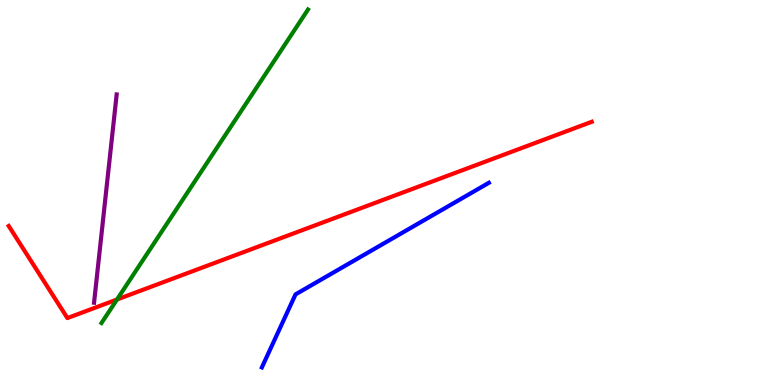[{'lines': ['blue', 'red'], 'intersections': []}, {'lines': ['green', 'red'], 'intersections': [{'x': 1.51, 'y': 2.22}]}, {'lines': ['purple', 'red'], 'intersections': []}, {'lines': ['blue', 'green'], 'intersections': []}, {'lines': ['blue', 'purple'], 'intersections': []}, {'lines': ['green', 'purple'], 'intersections': []}]